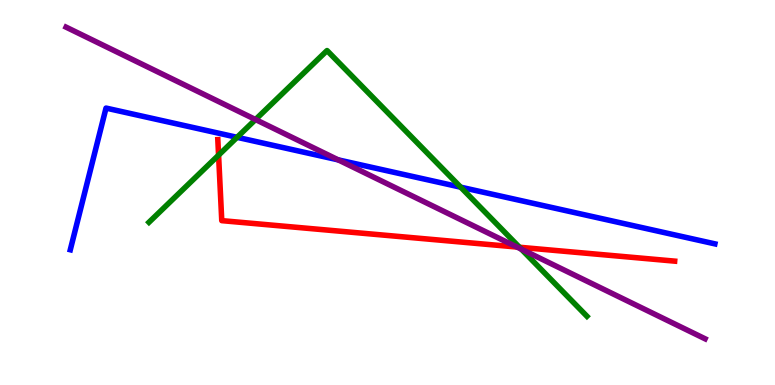[{'lines': ['blue', 'red'], 'intersections': []}, {'lines': ['green', 'red'], 'intersections': [{'x': 2.82, 'y': 5.97}, {'x': 6.7, 'y': 3.58}]}, {'lines': ['purple', 'red'], 'intersections': [{'x': 6.67, 'y': 3.58}]}, {'lines': ['blue', 'green'], 'intersections': [{'x': 3.06, 'y': 6.43}, {'x': 5.94, 'y': 5.14}]}, {'lines': ['blue', 'purple'], 'intersections': [{'x': 4.36, 'y': 5.85}]}, {'lines': ['green', 'purple'], 'intersections': [{'x': 3.3, 'y': 6.9}, {'x': 6.73, 'y': 3.53}]}]